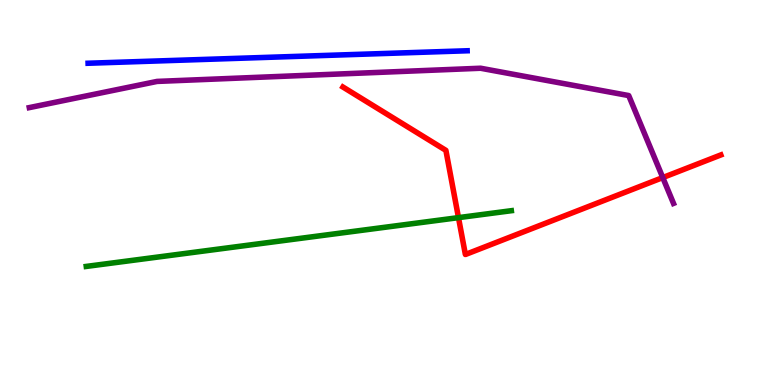[{'lines': ['blue', 'red'], 'intersections': []}, {'lines': ['green', 'red'], 'intersections': [{'x': 5.92, 'y': 4.35}]}, {'lines': ['purple', 'red'], 'intersections': [{'x': 8.55, 'y': 5.39}]}, {'lines': ['blue', 'green'], 'intersections': []}, {'lines': ['blue', 'purple'], 'intersections': []}, {'lines': ['green', 'purple'], 'intersections': []}]